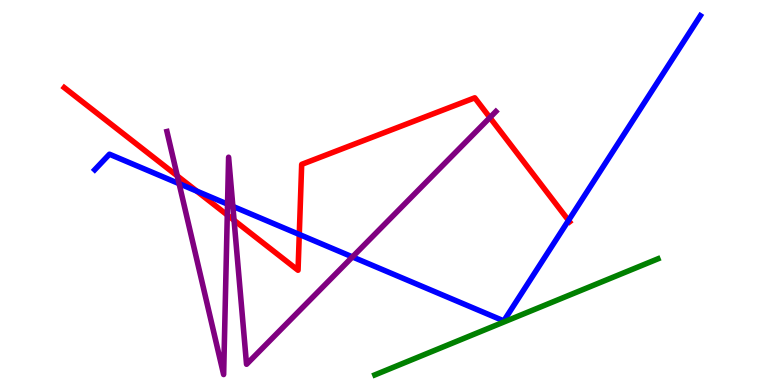[{'lines': ['blue', 'red'], 'intersections': [{'x': 2.54, 'y': 5.04}, {'x': 3.86, 'y': 3.91}, {'x': 7.34, 'y': 4.28}]}, {'lines': ['green', 'red'], 'intersections': []}, {'lines': ['purple', 'red'], 'intersections': [{'x': 2.29, 'y': 5.43}, {'x': 2.93, 'y': 4.42}, {'x': 3.02, 'y': 4.28}, {'x': 6.32, 'y': 6.95}]}, {'lines': ['blue', 'green'], 'intersections': []}, {'lines': ['blue', 'purple'], 'intersections': [{'x': 2.31, 'y': 5.23}, {'x': 2.94, 'y': 4.7}, {'x': 3.0, 'y': 4.64}, {'x': 4.55, 'y': 3.33}]}, {'lines': ['green', 'purple'], 'intersections': []}]